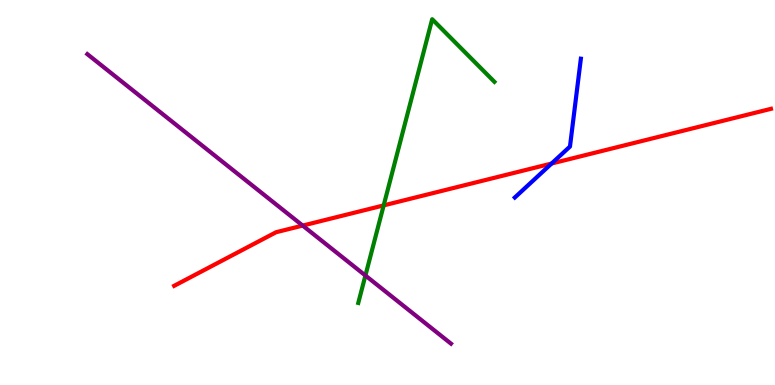[{'lines': ['blue', 'red'], 'intersections': [{'x': 7.12, 'y': 5.75}]}, {'lines': ['green', 'red'], 'intersections': [{'x': 4.95, 'y': 4.67}]}, {'lines': ['purple', 'red'], 'intersections': [{'x': 3.91, 'y': 4.14}]}, {'lines': ['blue', 'green'], 'intersections': []}, {'lines': ['blue', 'purple'], 'intersections': []}, {'lines': ['green', 'purple'], 'intersections': [{'x': 4.72, 'y': 2.84}]}]